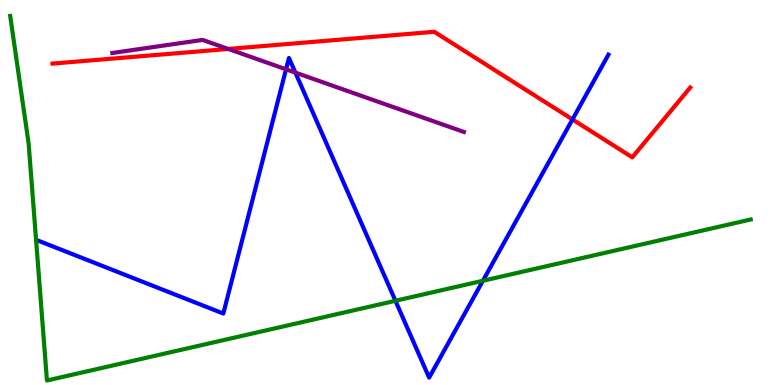[{'lines': ['blue', 'red'], 'intersections': [{'x': 7.39, 'y': 6.9}]}, {'lines': ['green', 'red'], 'intersections': []}, {'lines': ['purple', 'red'], 'intersections': [{'x': 2.95, 'y': 8.73}]}, {'lines': ['blue', 'green'], 'intersections': [{'x': 5.1, 'y': 2.19}, {'x': 6.23, 'y': 2.71}]}, {'lines': ['blue', 'purple'], 'intersections': [{'x': 3.69, 'y': 8.2}, {'x': 3.81, 'y': 8.11}]}, {'lines': ['green', 'purple'], 'intersections': []}]